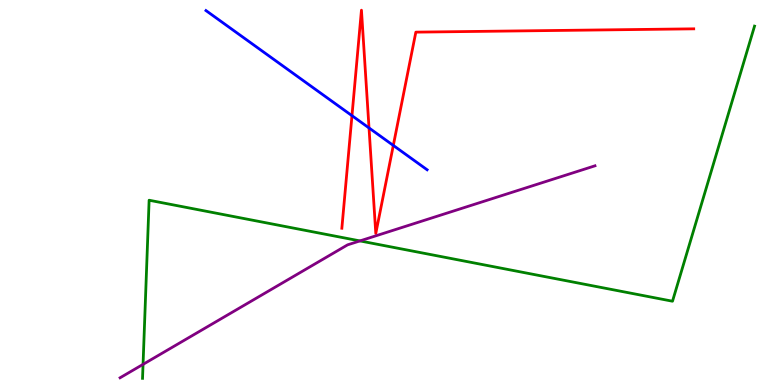[{'lines': ['blue', 'red'], 'intersections': [{'x': 4.54, 'y': 7.0}, {'x': 4.76, 'y': 6.68}, {'x': 5.07, 'y': 6.22}]}, {'lines': ['green', 'red'], 'intersections': []}, {'lines': ['purple', 'red'], 'intersections': []}, {'lines': ['blue', 'green'], 'intersections': []}, {'lines': ['blue', 'purple'], 'intersections': []}, {'lines': ['green', 'purple'], 'intersections': [{'x': 1.85, 'y': 0.536}, {'x': 4.64, 'y': 3.74}]}]